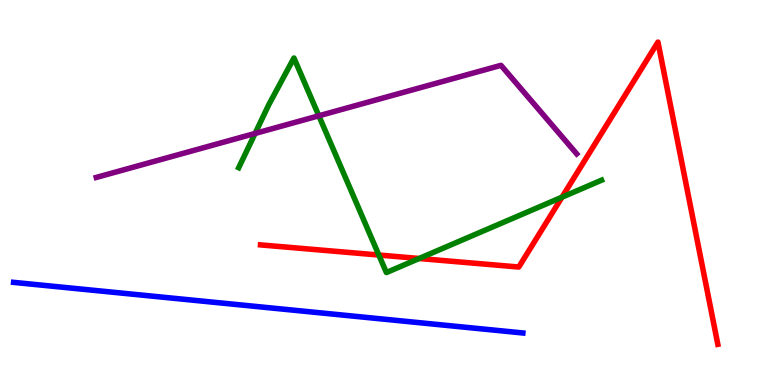[{'lines': ['blue', 'red'], 'intersections': []}, {'lines': ['green', 'red'], 'intersections': [{'x': 4.89, 'y': 3.38}, {'x': 5.41, 'y': 3.29}, {'x': 7.25, 'y': 4.88}]}, {'lines': ['purple', 'red'], 'intersections': []}, {'lines': ['blue', 'green'], 'intersections': []}, {'lines': ['blue', 'purple'], 'intersections': []}, {'lines': ['green', 'purple'], 'intersections': [{'x': 3.29, 'y': 6.53}, {'x': 4.11, 'y': 6.99}]}]